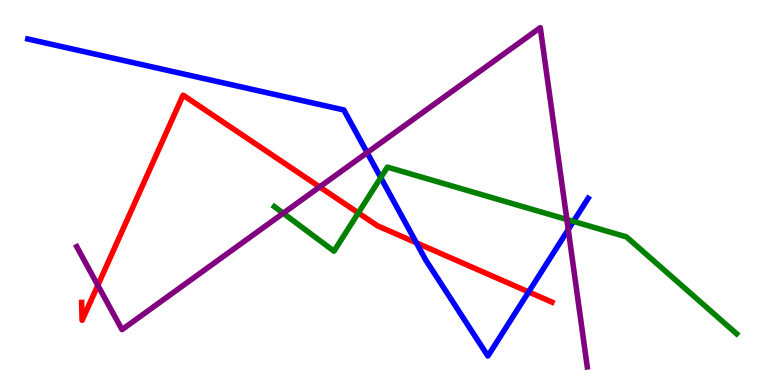[{'lines': ['blue', 'red'], 'intersections': [{'x': 5.37, 'y': 3.69}, {'x': 6.82, 'y': 2.42}]}, {'lines': ['green', 'red'], 'intersections': [{'x': 4.62, 'y': 4.47}]}, {'lines': ['purple', 'red'], 'intersections': [{'x': 1.26, 'y': 2.59}, {'x': 4.12, 'y': 5.14}]}, {'lines': ['blue', 'green'], 'intersections': [{'x': 4.91, 'y': 5.39}, {'x': 7.4, 'y': 4.25}]}, {'lines': ['blue', 'purple'], 'intersections': [{'x': 4.74, 'y': 6.04}, {'x': 7.33, 'y': 4.04}]}, {'lines': ['green', 'purple'], 'intersections': [{'x': 3.65, 'y': 4.46}, {'x': 7.31, 'y': 4.3}]}]